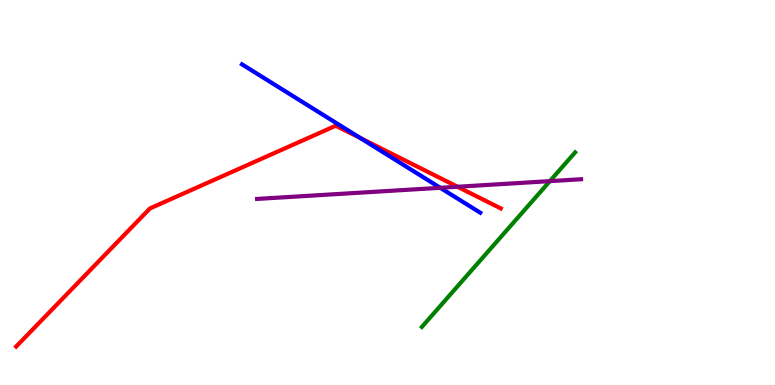[{'lines': ['blue', 'red'], 'intersections': [{'x': 4.65, 'y': 6.41}]}, {'lines': ['green', 'red'], 'intersections': []}, {'lines': ['purple', 'red'], 'intersections': [{'x': 5.9, 'y': 5.15}]}, {'lines': ['blue', 'green'], 'intersections': []}, {'lines': ['blue', 'purple'], 'intersections': [{'x': 5.68, 'y': 5.12}]}, {'lines': ['green', 'purple'], 'intersections': [{'x': 7.1, 'y': 5.3}]}]